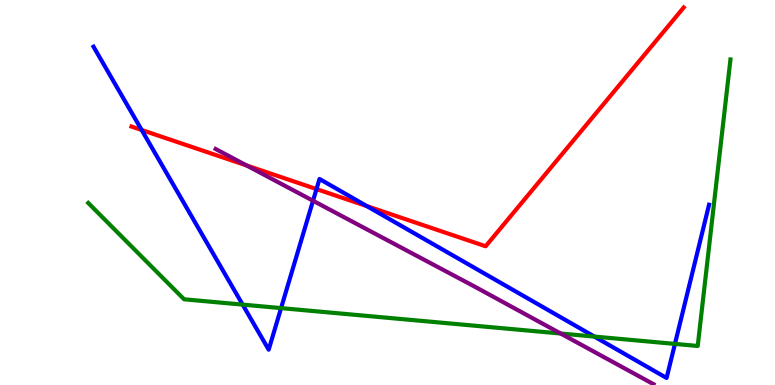[{'lines': ['blue', 'red'], 'intersections': [{'x': 1.83, 'y': 6.62}, {'x': 4.08, 'y': 5.09}, {'x': 4.73, 'y': 4.65}]}, {'lines': ['green', 'red'], 'intersections': []}, {'lines': ['purple', 'red'], 'intersections': [{'x': 3.18, 'y': 5.7}]}, {'lines': ['blue', 'green'], 'intersections': [{'x': 3.13, 'y': 2.09}, {'x': 3.63, 'y': 2.0}, {'x': 7.67, 'y': 1.26}, {'x': 8.71, 'y': 1.07}]}, {'lines': ['blue', 'purple'], 'intersections': [{'x': 4.04, 'y': 4.79}]}, {'lines': ['green', 'purple'], 'intersections': [{'x': 7.23, 'y': 1.34}]}]